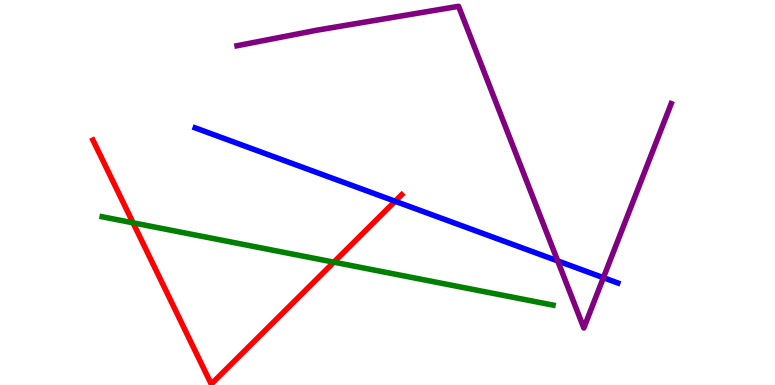[{'lines': ['blue', 'red'], 'intersections': [{'x': 5.1, 'y': 4.77}]}, {'lines': ['green', 'red'], 'intersections': [{'x': 1.72, 'y': 4.21}, {'x': 4.31, 'y': 3.19}]}, {'lines': ['purple', 'red'], 'intersections': []}, {'lines': ['blue', 'green'], 'intersections': []}, {'lines': ['blue', 'purple'], 'intersections': [{'x': 7.2, 'y': 3.22}, {'x': 7.79, 'y': 2.79}]}, {'lines': ['green', 'purple'], 'intersections': []}]